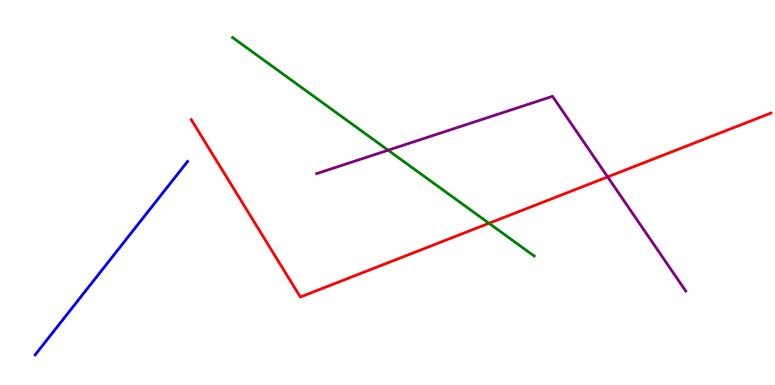[{'lines': ['blue', 'red'], 'intersections': []}, {'lines': ['green', 'red'], 'intersections': [{'x': 6.31, 'y': 4.2}]}, {'lines': ['purple', 'red'], 'intersections': [{'x': 7.84, 'y': 5.4}]}, {'lines': ['blue', 'green'], 'intersections': []}, {'lines': ['blue', 'purple'], 'intersections': []}, {'lines': ['green', 'purple'], 'intersections': [{'x': 5.01, 'y': 6.1}]}]